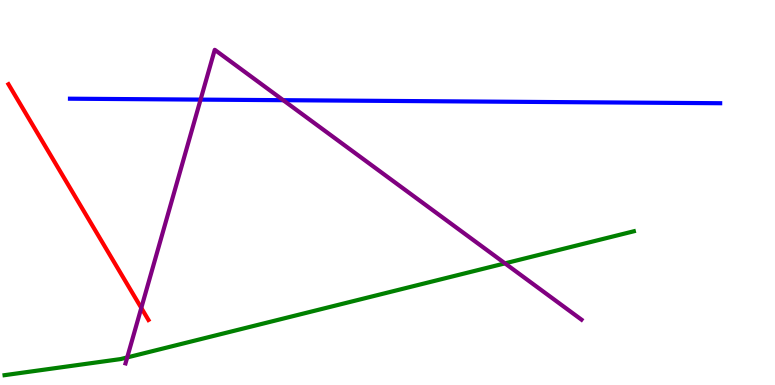[{'lines': ['blue', 'red'], 'intersections': []}, {'lines': ['green', 'red'], 'intersections': []}, {'lines': ['purple', 'red'], 'intersections': [{'x': 1.82, 'y': 2.0}]}, {'lines': ['blue', 'green'], 'intersections': []}, {'lines': ['blue', 'purple'], 'intersections': [{'x': 2.59, 'y': 7.41}, {'x': 3.65, 'y': 7.4}]}, {'lines': ['green', 'purple'], 'intersections': [{'x': 1.64, 'y': 0.716}, {'x': 6.52, 'y': 3.16}]}]